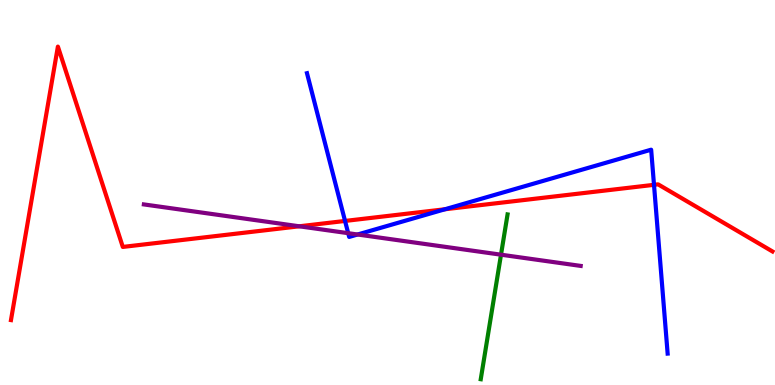[{'lines': ['blue', 'red'], 'intersections': [{'x': 4.45, 'y': 4.26}, {'x': 5.74, 'y': 4.56}, {'x': 8.44, 'y': 5.2}]}, {'lines': ['green', 'red'], 'intersections': []}, {'lines': ['purple', 'red'], 'intersections': [{'x': 3.86, 'y': 4.12}]}, {'lines': ['blue', 'green'], 'intersections': []}, {'lines': ['blue', 'purple'], 'intersections': [{'x': 4.49, 'y': 3.94}, {'x': 4.61, 'y': 3.91}]}, {'lines': ['green', 'purple'], 'intersections': [{'x': 6.46, 'y': 3.38}]}]